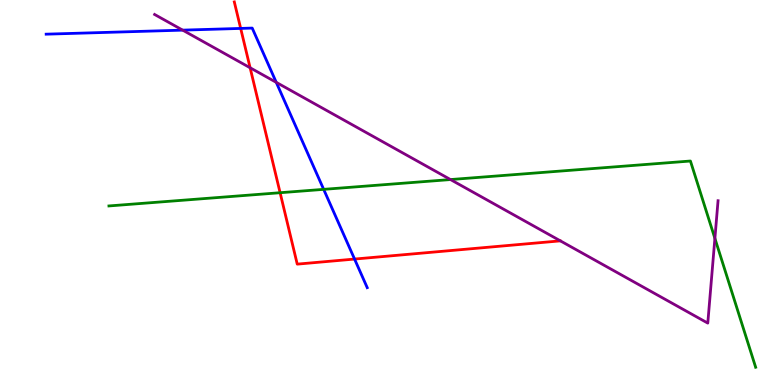[{'lines': ['blue', 'red'], 'intersections': [{'x': 3.11, 'y': 9.26}, {'x': 4.57, 'y': 3.27}]}, {'lines': ['green', 'red'], 'intersections': [{'x': 3.61, 'y': 4.99}]}, {'lines': ['purple', 'red'], 'intersections': [{'x': 3.23, 'y': 8.24}]}, {'lines': ['blue', 'green'], 'intersections': [{'x': 4.18, 'y': 5.08}]}, {'lines': ['blue', 'purple'], 'intersections': [{'x': 2.36, 'y': 9.22}, {'x': 3.56, 'y': 7.86}]}, {'lines': ['green', 'purple'], 'intersections': [{'x': 5.81, 'y': 5.34}, {'x': 9.22, 'y': 3.81}]}]